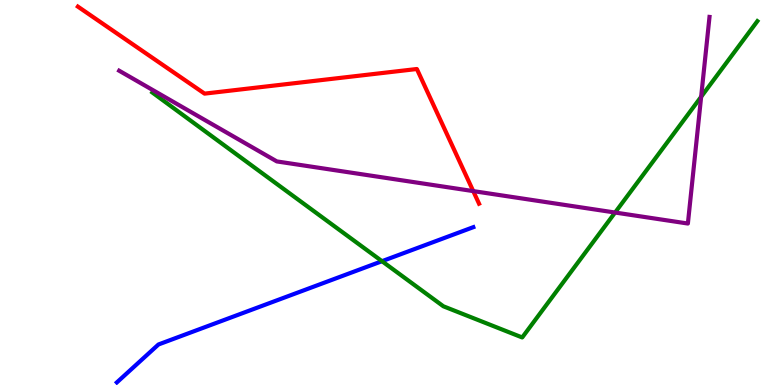[{'lines': ['blue', 'red'], 'intersections': []}, {'lines': ['green', 'red'], 'intersections': []}, {'lines': ['purple', 'red'], 'intersections': [{'x': 6.11, 'y': 5.04}]}, {'lines': ['blue', 'green'], 'intersections': [{'x': 4.93, 'y': 3.22}]}, {'lines': ['blue', 'purple'], 'intersections': []}, {'lines': ['green', 'purple'], 'intersections': [{'x': 7.94, 'y': 4.48}, {'x': 9.05, 'y': 7.49}]}]